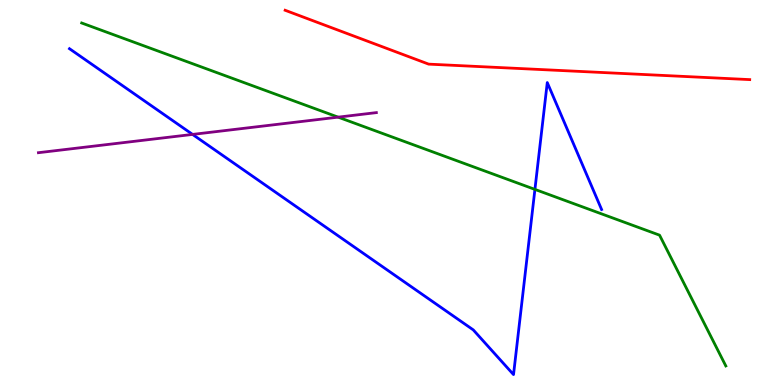[{'lines': ['blue', 'red'], 'intersections': []}, {'lines': ['green', 'red'], 'intersections': []}, {'lines': ['purple', 'red'], 'intersections': []}, {'lines': ['blue', 'green'], 'intersections': [{'x': 6.9, 'y': 5.08}]}, {'lines': ['blue', 'purple'], 'intersections': [{'x': 2.48, 'y': 6.51}]}, {'lines': ['green', 'purple'], 'intersections': [{'x': 4.36, 'y': 6.96}]}]